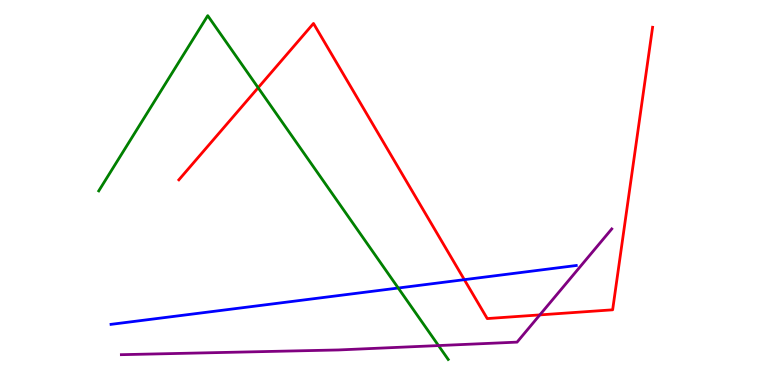[{'lines': ['blue', 'red'], 'intersections': [{'x': 5.99, 'y': 2.74}]}, {'lines': ['green', 'red'], 'intersections': [{'x': 3.33, 'y': 7.72}]}, {'lines': ['purple', 'red'], 'intersections': [{'x': 6.97, 'y': 1.82}]}, {'lines': ['blue', 'green'], 'intersections': [{'x': 5.14, 'y': 2.52}]}, {'lines': ['blue', 'purple'], 'intersections': []}, {'lines': ['green', 'purple'], 'intersections': [{'x': 5.66, 'y': 1.02}]}]